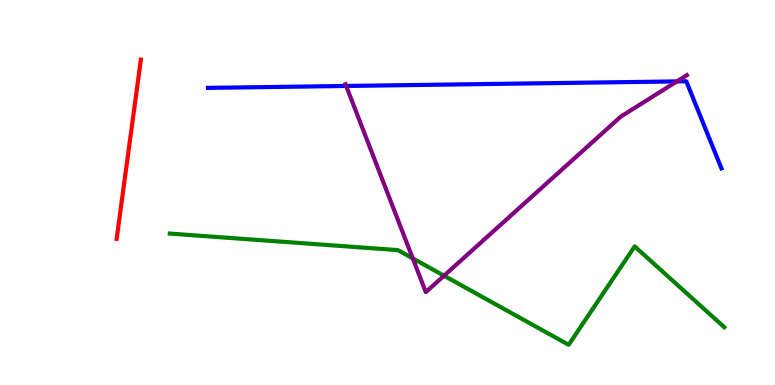[{'lines': ['blue', 'red'], 'intersections': []}, {'lines': ['green', 'red'], 'intersections': []}, {'lines': ['purple', 'red'], 'intersections': []}, {'lines': ['blue', 'green'], 'intersections': []}, {'lines': ['blue', 'purple'], 'intersections': [{'x': 4.47, 'y': 7.77}, {'x': 8.73, 'y': 7.89}]}, {'lines': ['green', 'purple'], 'intersections': [{'x': 5.33, 'y': 3.29}, {'x': 5.73, 'y': 2.84}]}]